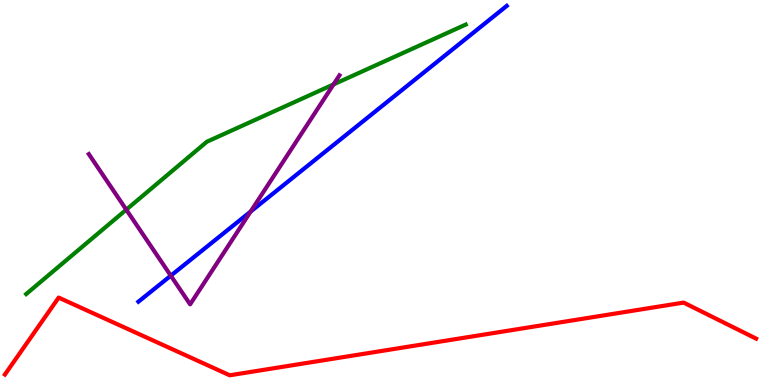[{'lines': ['blue', 'red'], 'intersections': []}, {'lines': ['green', 'red'], 'intersections': []}, {'lines': ['purple', 'red'], 'intersections': []}, {'lines': ['blue', 'green'], 'intersections': []}, {'lines': ['blue', 'purple'], 'intersections': [{'x': 2.2, 'y': 2.84}, {'x': 3.23, 'y': 4.5}]}, {'lines': ['green', 'purple'], 'intersections': [{'x': 1.63, 'y': 4.55}, {'x': 4.3, 'y': 7.81}]}]